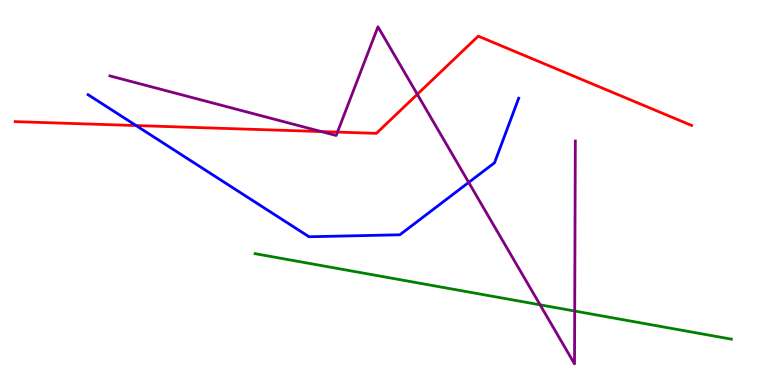[{'lines': ['blue', 'red'], 'intersections': [{'x': 1.76, 'y': 6.74}]}, {'lines': ['green', 'red'], 'intersections': []}, {'lines': ['purple', 'red'], 'intersections': [{'x': 4.15, 'y': 6.58}, {'x': 4.35, 'y': 6.57}, {'x': 5.38, 'y': 7.55}]}, {'lines': ['blue', 'green'], 'intersections': []}, {'lines': ['blue', 'purple'], 'intersections': [{'x': 6.05, 'y': 5.26}]}, {'lines': ['green', 'purple'], 'intersections': [{'x': 6.97, 'y': 2.08}, {'x': 7.42, 'y': 1.92}]}]